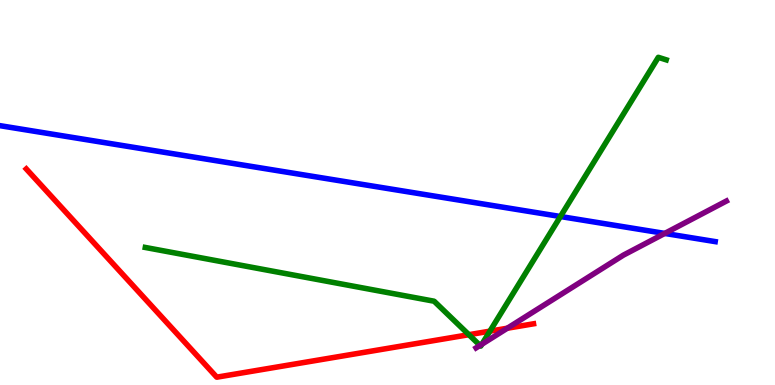[{'lines': ['blue', 'red'], 'intersections': []}, {'lines': ['green', 'red'], 'intersections': [{'x': 6.05, 'y': 1.31}, {'x': 6.32, 'y': 1.4}]}, {'lines': ['purple', 'red'], 'intersections': [{'x': 6.55, 'y': 1.47}]}, {'lines': ['blue', 'green'], 'intersections': [{'x': 7.23, 'y': 4.38}]}, {'lines': ['blue', 'purple'], 'intersections': [{'x': 8.58, 'y': 3.94}]}, {'lines': ['green', 'purple'], 'intersections': [{'x': 6.19, 'y': 1.03}, {'x': 6.22, 'y': 1.06}]}]